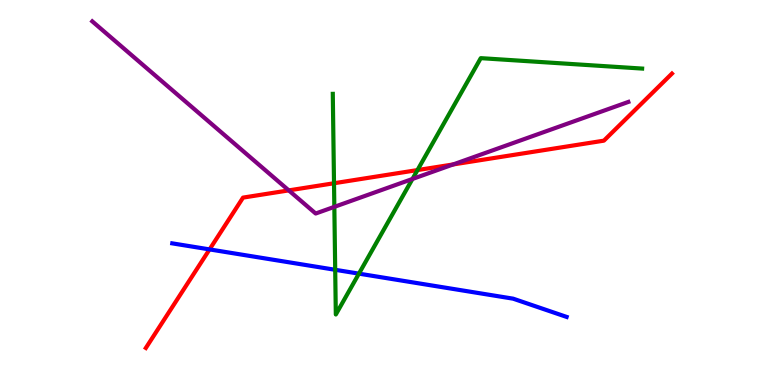[{'lines': ['blue', 'red'], 'intersections': [{'x': 2.7, 'y': 3.52}]}, {'lines': ['green', 'red'], 'intersections': [{'x': 4.31, 'y': 5.24}, {'x': 5.39, 'y': 5.58}]}, {'lines': ['purple', 'red'], 'intersections': [{'x': 3.73, 'y': 5.05}, {'x': 5.85, 'y': 5.73}]}, {'lines': ['blue', 'green'], 'intersections': [{'x': 4.33, 'y': 2.99}, {'x': 4.63, 'y': 2.89}]}, {'lines': ['blue', 'purple'], 'intersections': []}, {'lines': ['green', 'purple'], 'intersections': [{'x': 4.31, 'y': 4.63}, {'x': 5.32, 'y': 5.35}]}]